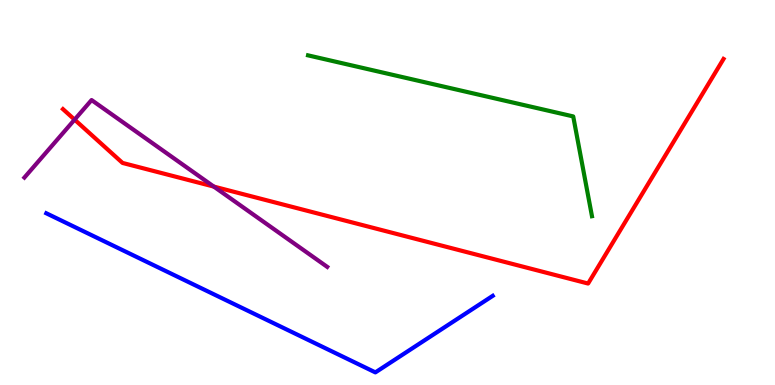[{'lines': ['blue', 'red'], 'intersections': []}, {'lines': ['green', 'red'], 'intersections': []}, {'lines': ['purple', 'red'], 'intersections': [{'x': 0.963, 'y': 6.89}, {'x': 2.76, 'y': 5.15}]}, {'lines': ['blue', 'green'], 'intersections': []}, {'lines': ['blue', 'purple'], 'intersections': []}, {'lines': ['green', 'purple'], 'intersections': []}]